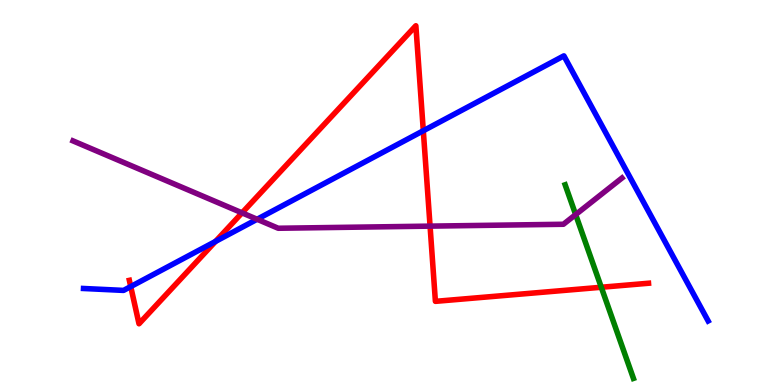[{'lines': ['blue', 'red'], 'intersections': [{'x': 1.69, 'y': 2.56}, {'x': 2.78, 'y': 3.73}, {'x': 5.46, 'y': 6.6}]}, {'lines': ['green', 'red'], 'intersections': [{'x': 7.76, 'y': 2.54}]}, {'lines': ['purple', 'red'], 'intersections': [{'x': 3.12, 'y': 4.47}, {'x': 5.55, 'y': 4.13}]}, {'lines': ['blue', 'green'], 'intersections': []}, {'lines': ['blue', 'purple'], 'intersections': [{'x': 3.32, 'y': 4.3}]}, {'lines': ['green', 'purple'], 'intersections': [{'x': 7.43, 'y': 4.43}]}]